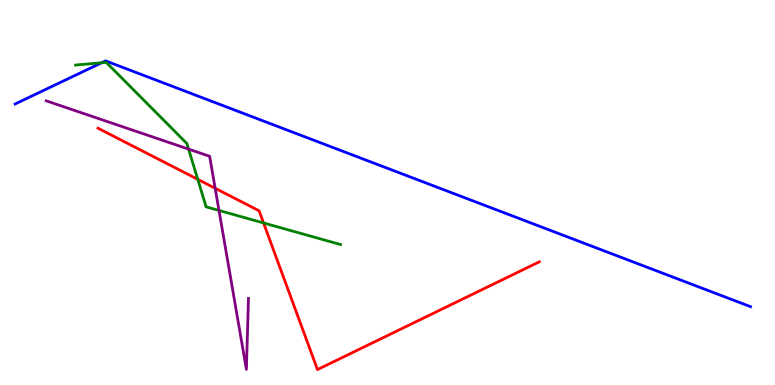[{'lines': ['blue', 'red'], 'intersections': []}, {'lines': ['green', 'red'], 'intersections': [{'x': 2.55, 'y': 5.34}, {'x': 3.4, 'y': 4.21}]}, {'lines': ['purple', 'red'], 'intersections': [{'x': 2.78, 'y': 5.11}]}, {'lines': ['blue', 'green'], 'intersections': [{'x': 1.31, 'y': 8.37}]}, {'lines': ['blue', 'purple'], 'intersections': []}, {'lines': ['green', 'purple'], 'intersections': [{'x': 2.43, 'y': 6.13}, {'x': 2.83, 'y': 4.53}]}]